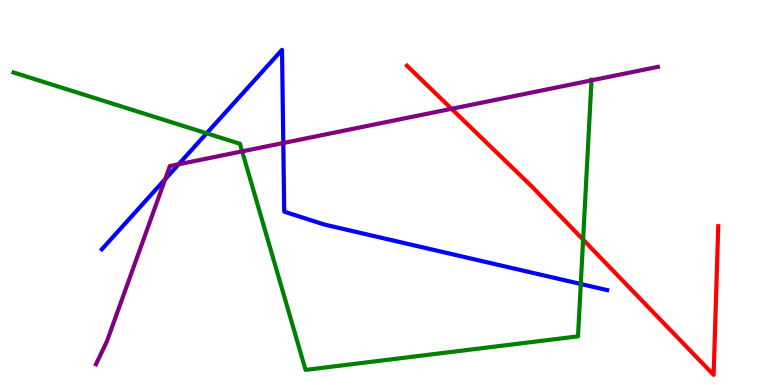[{'lines': ['blue', 'red'], 'intersections': []}, {'lines': ['green', 'red'], 'intersections': [{'x': 7.52, 'y': 3.78}]}, {'lines': ['purple', 'red'], 'intersections': [{'x': 5.83, 'y': 7.17}]}, {'lines': ['blue', 'green'], 'intersections': [{'x': 2.67, 'y': 6.54}, {'x': 7.49, 'y': 2.62}]}, {'lines': ['blue', 'purple'], 'intersections': [{'x': 2.13, 'y': 5.35}, {'x': 2.31, 'y': 5.73}, {'x': 3.66, 'y': 6.29}]}, {'lines': ['green', 'purple'], 'intersections': [{'x': 3.12, 'y': 6.07}, {'x': 7.63, 'y': 7.91}]}]